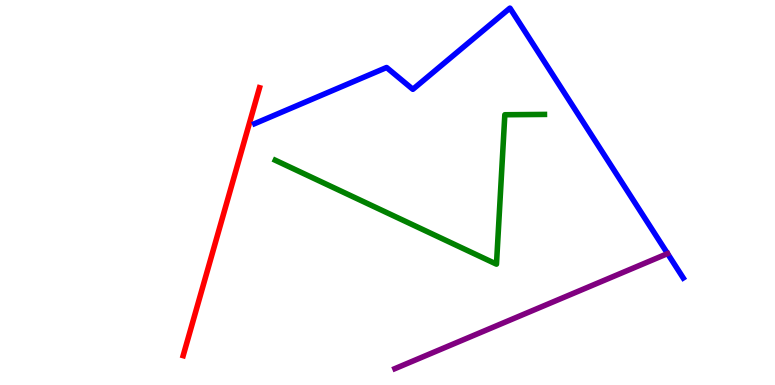[{'lines': ['blue', 'red'], 'intersections': []}, {'lines': ['green', 'red'], 'intersections': []}, {'lines': ['purple', 'red'], 'intersections': []}, {'lines': ['blue', 'green'], 'intersections': []}, {'lines': ['blue', 'purple'], 'intersections': []}, {'lines': ['green', 'purple'], 'intersections': []}]